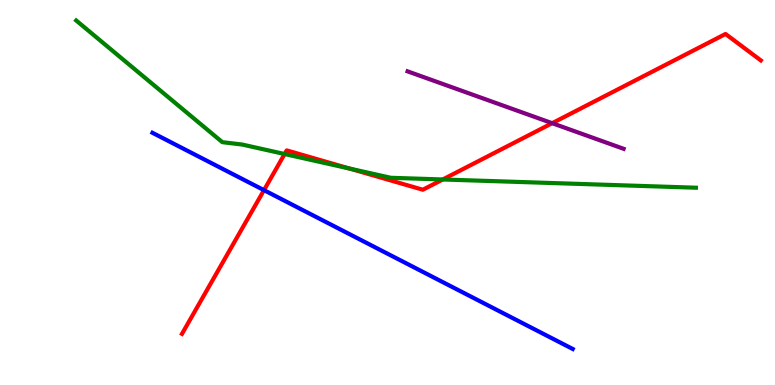[{'lines': ['blue', 'red'], 'intersections': [{'x': 3.41, 'y': 5.06}]}, {'lines': ['green', 'red'], 'intersections': [{'x': 3.67, 'y': 6.0}, {'x': 4.51, 'y': 5.62}, {'x': 5.71, 'y': 5.34}]}, {'lines': ['purple', 'red'], 'intersections': [{'x': 7.12, 'y': 6.8}]}, {'lines': ['blue', 'green'], 'intersections': []}, {'lines': ['blue', 'purple'], 'intersections': []}, {'lines': ['green', 'purple'], 'intersections': []}]